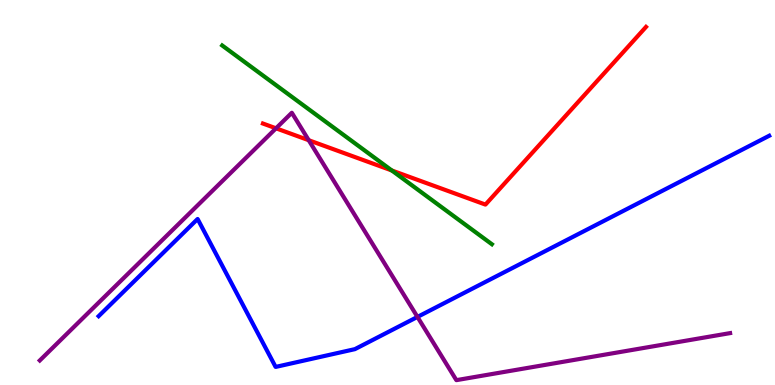[{'lines': ['blue', 'red'], 'intersections': []}, {'lines': ['green', 'red'], 'intersections': [{'x': 5.06, 'y': 5.57}]}, {'lines': ['purple', 'red'], 'intersections': [{'x': 3.56, 'y': 6.67}, {'x': 3.98, 'y': 6.36}]}, {'lines': ['blue', 'green'], 'intersections': []}, {'lines': ['blue', 'purple'], 'intersections': [{'x': 5.39, 'y': 1.77}]}, {'lines': ['green', 'purple'], 'intersections': []}]